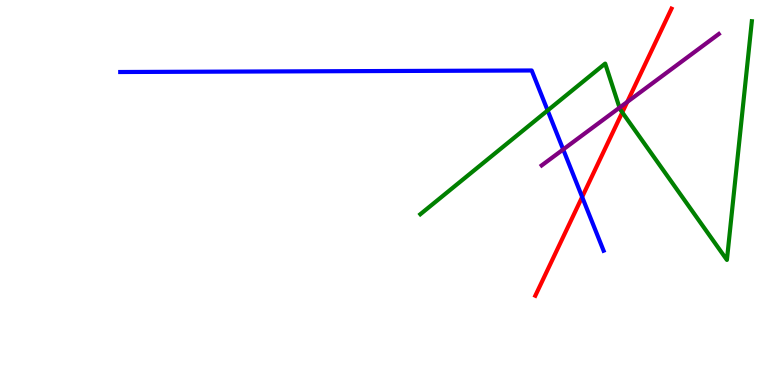[{'lines': ['blue', 'red'], 'intersections': [{'x': 7.51, 'y': 4.88}]}, {'lines': ['green', 'red'], 'intersections': [{'x': 8.03, 'y': 7.08}]}, {'lines': ['purple', 'red'], 'intersections': [{'x': 8.09, 'y': 7.35}]}, {'lines': ['blue', 'green'], 'intersections': [{'x': 7.07, 'y': 7.13}]}, {'lines': ['blue', 'purple'], 'intersections': [{'x': 7.27, 'y': 6.12}]}, {'lines': ['green', 'purple'], 'intersections': [{'x': 7.99, 'y': 7.2}]}]